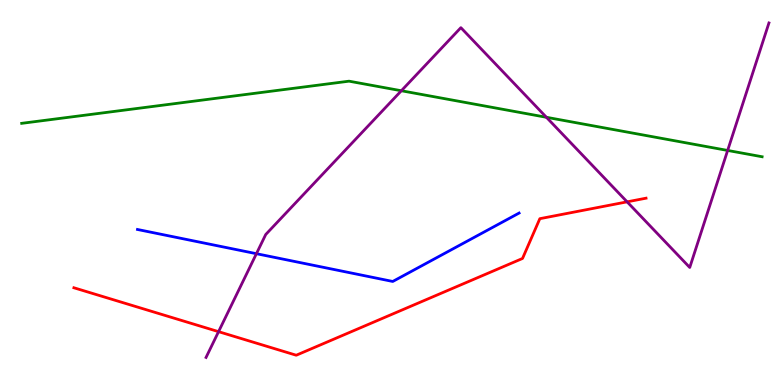[{'lines': ['blue', 'red'], 'intersections': []}, {'lines': ['green', 'red'], 'intersections': []}, {'lines': ['purple', 'red'], 'intersections': [{'x': 2.82, 'y': 1.39}, {'x': 8.09, 'y': 4.76}]}, {'lines': ['blue', 'green'], 'intersections': []}, {'lines': ['blue', 'purple'], 'intersections': [{'x': 3.31, 'y': 3.41}]}, {'lines': ['green', 'purple'], 'intersections': [{'x': 5.18, 'y': 7.64}, {'x': 7.05, 'y': 6.95}, {'x': 9.39, 'y': 6.09}]}]